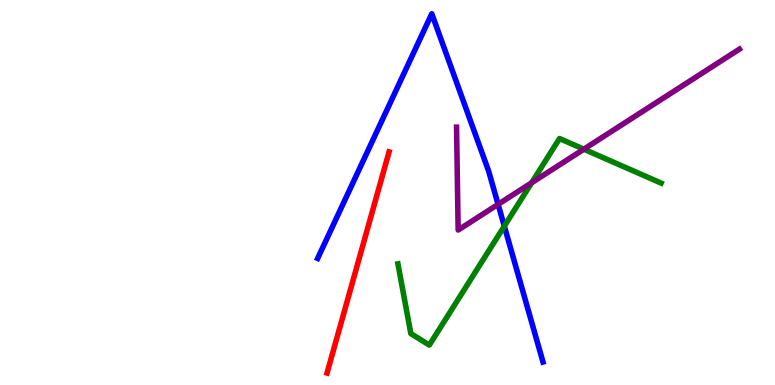[{'lines': ['blue', 'red'], 'intersections': []}, {'lines': ['green', 'red'], 'intersections': []}, {'lines': ['purple', 'red'], 'intersections': []}, {'lines': ['blue', 'green'], 'intersections': [{'x': 6.51, 'y': 4.13}]}, {'lines': ['blue', 'purple'], 'intersections': [{'x': 6.43, 'y': 4.69}]}, {'lines': ['green', 'purple'], 'intersections': [{'x': 6.86, 'y': 5.25}, {'x': 7.53, 'y': 6.12}]}]